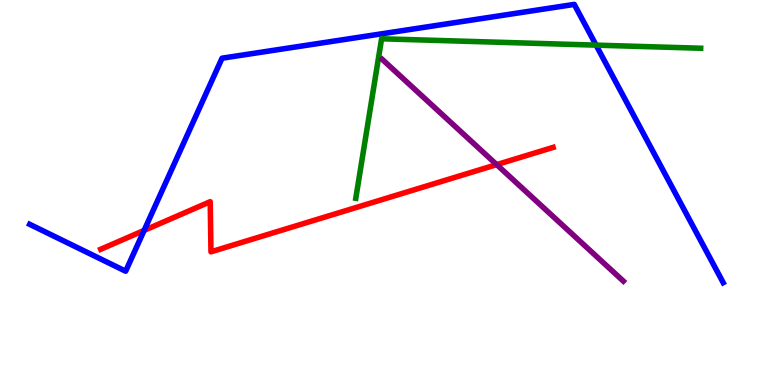[{'lines': ['blue', 'red'], 'intersections': [{'x': 1.86, 'y': 4.01}]}, {'lines': ['green', 'red'], 'intersections': []}, {'lines': ['purple', 'red'], 'intersections': [{'x': 6.41, 'y': 5.72}]}, {'lines': ['blue', 'green'], 'intersections': [{'x': 7.69, 'y': 8.83}]}, {'lines': ['blue', 'purple'], 'intersections': []}, {'lines': ['green', 'purple'], 'intersections': []}]